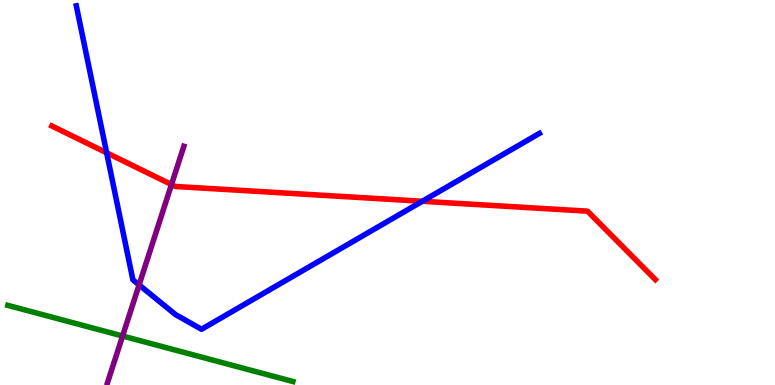[{'lines': ['blue', 'red'], 'intersections': [{'x': 1.38, 'y': 6.03}, {'x': 5.45, 'y': 4.77}]}, {'lines': ['green', 'red'], 'intersections': []}, {'lines': ['purple', 'red'], 'intersections': [{'x': 2.21, 'y': 5.21}]}, {'lines': ['blue', 'green'], 'intersections': []}, {'lines': ['blue', 'purple'], 'intersections': [{'x': 1.79, 'y': 2.6}]}, {'lines': ['green', 'purple'], 'intersections': [{'x': 1.58, 'y': 1.27}]}]